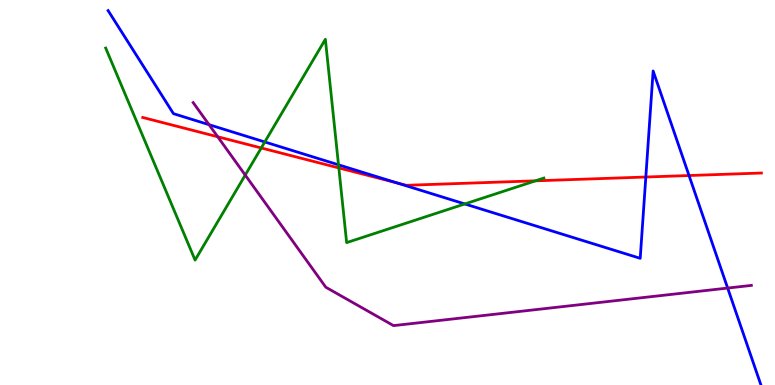[{'lines': ['blue', 'red'], 'intersections': [{'x': 5.11, 'y': 5.25}, {'x': 8.33, 'y': 5.4}, {'x': 8.89, 'y': 5.44}]}, {'lines': ['green', 'red'], 'intersections': [{'x': 3.37, 'y': 6.16}, {'x': 4.37, 'y': 5.64}, {'x': 6.91, 'y': 5.3}]}, {'lines': ['purple', 'red'], 'intersections': [{'x': 2.81, 'y': 6.45}]}, {'lines': ['blue', 'green'], 'intersections': [{'x': 3.42, 'y': 6.31}, {'x': 4.37, 'y': 5.72}, {'x': 6.0, 'y': 4.7}]}, {'lines': ['blue', 'purple'], 'intersections': [{'x': 2.7, 'y': 6.76}, {'x': 9.39, 'y': 2.52}]}, {'lines': ['green', 'purple'], 'intersections': [{'x': 3.16, 'y': 5.45}]}]